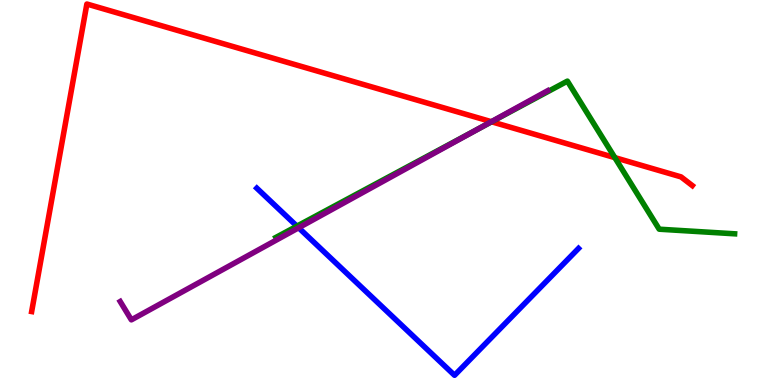[{'lines': ['blue', 'red'], 'intersections': []}, {'lines': ['green', 'red'], 'intersections': [{'x': 6.34, 'y': 6.84}, {'x': 7.93, 'y': 5.91}]}, {'lines': ['purple', 'red'], 'intersections': [{'x': 6.34, 'y': 6.84}]}, {'lines': ['blue', 'green'], 'intersections': [{'x': 3.83, 'y': 4.13}]}, {'lines': ['blue', 'purple'], 'intersections': [{'x': 3.85, 'y': 4.08}]}, {'lines': ['green', 'purple'], 'intersections': [{'x': 6.17, 'y': 6.65}]}]